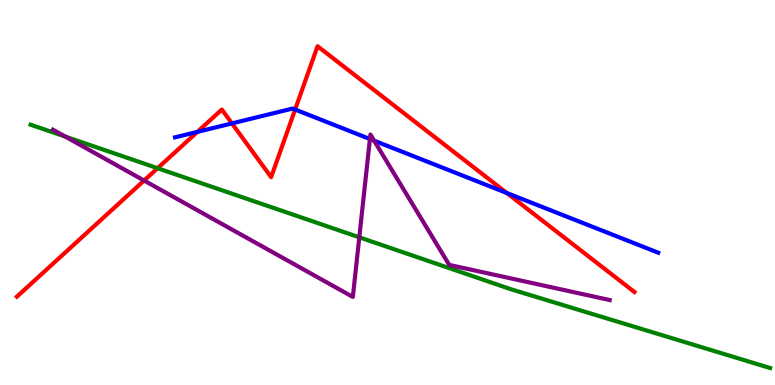[{'lines': ['blue', 'red'], 'intersections': [{'x': 2.55, 'y': 6.58}, {'x': 2.99, 'y': 6.79}, {'x': 3.81, 'y': 7.16}, {'x': 6.54, 'y': 4.99}]}, {'lines': ['green', 'red'], 'intersections': [{'x': 2.03, 'y': 5.63}]}, {'lines': ['purple', 'red'], 'intersections': [{'x': 1.86, 'y': 5.31}]}, {'lines': ['blue', 'green'], 'intersections': []}, {'lines': ['blue', 'purple'], 'intersections': [{'x': 4.77, 'y': 6.39}, {'x': 4.83, 'y': 6.35}]}, {'lines': ['green', 'purple'], 'intersections': [{'x': 0.842, 'y': 6.45}, {'x': 4.64, 'y': 3.84}]}]